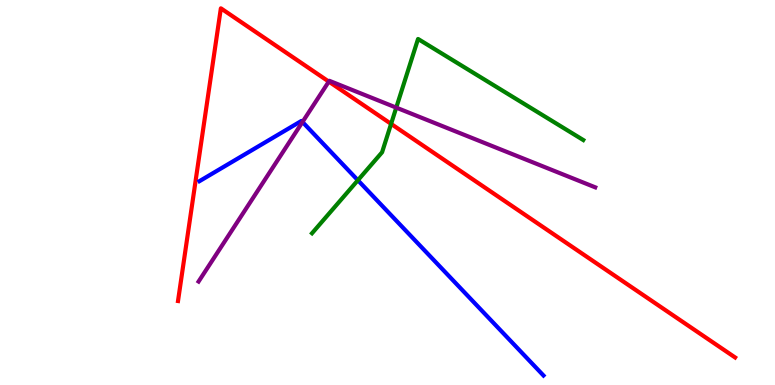[{'lines': ['blue', 'red'], 'intersections': []}, {'lines': ['green', 'red'], 'intersections': [{'x': 5.05, 'y': 6.78}]}, {'lines': ['purple', 'red'], 'intersections': [{'x': 4.24, 'y': 7.88}]}, {'lines': ['blue', 'green'], 'intersections': [{'x': 4.62, 'y': 5.32}]}, {'lines': ['blue', 'purple'], 'intersections': [{'x': 3.9, 'y': 6.83}]}, {'lines': ['green', 'purple'], 'intersections': [{'x': 5.11, 'y': 7.2}]}]